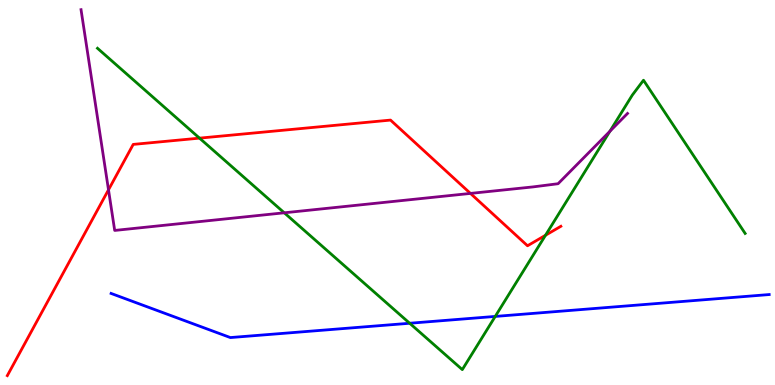[{'lines': ['blue', 'red'], 'intersections': []}, {'lines': ['green', 'red'], 'intersections': [{'x': 2.57, 'y': 6.41}, {'x': 7.04, 'y': 3.89}]}, {'lines': ['purple', 'red'], 'intersections': [{'x': 1.4, 'y': 5.07}, {'x': 6.07, 'y': 4.98}]}, {'lines': ['blue', 'green'], 'intersections': [{'x': 5.29, 'y': 1.6}, {'x': 6.39, 'y': 1.78}]}, {'lines': ['blue', 'purple'], 'intersections': []}, {'lines': ['green', 'purple'], 'intersections': [{'x': 3.67, 'y': 4.47}, {'x': 7.87, 'y': 6.59}]}]